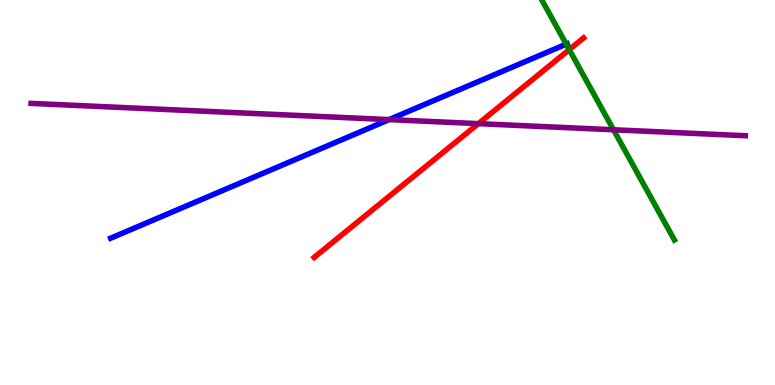[{'lines': ['blue', 'red'], 'intersections': []}, {'lines': ['green', 'red'], 'intersections': [{'x': 7.35, 'y': 8.71}]}, {'lines': ['purple', 'red'], 'intersections': [{'x': 6.17, 'y': 6.79}]}, {'lines': ['blue', 'green'], 'intersections': [{'x': 7.31, 'y': 8.85}]}, {'lines': ['blue', 'purple'], 'intersections': [{'x': 5.02, 'y': 6.89}]}, {'lines': ['green', 'purple'], 'intersections': [{'x': 7.92, 'y': 6.63}]}]